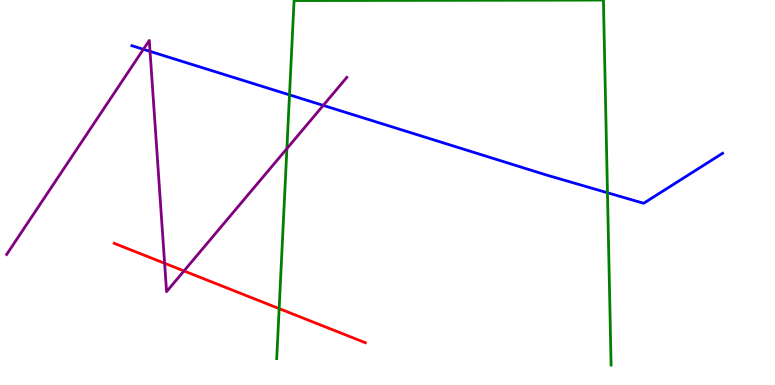[{'lines': ['blue', 'red'], 'intersections': []}, {'lines': ['green', 'red'], 'intersections': [{'x': 3.6, 'y': 1.98}]}, {'lines': ['purple', 'red'], 'intersections': [{'x': 2.12, 'y': 3.16}, {'x': 2.37, 'y': 2.96}]}, {'lines': ['blue', 'green'], 'intersections': [{'x': 3.74, 'y': 7.54}, {'x': 7.84, 'y': 4.99}]}, {'lines': ['blue', 'purple'], 'intersections': [{'x': 1.85, 'y': 8.72}, {'x': 1.94, 'y': 8.67}, {'x': 4.17, 'y': 7.26}]}, {'lines': ['green', 'purple'], 'intersections': [{'x': 3.7, 'y': 6.14}]}]